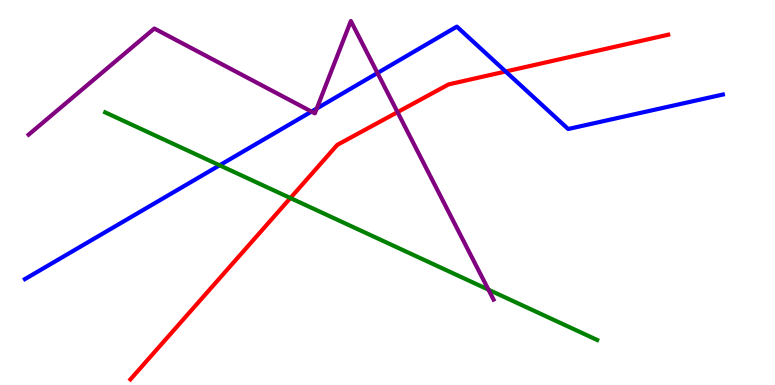[{'lines': ['blue', 'red'], 'intersections': [{'x': 6.52, 'y': 8.14}]}, {'lines': ['green', 'red'], 'intersections': [{'x': 3.75, 'y': 4.86}]}, {'lines': ['purple', 'red'], 'intersections': [{'x': 5.13, 'y': 7.09}]}, {'lines': ['blue', 'green'], 'intersections': [{'x': 2.83, 'y': 5.71}]}, {'lines': ['blue', 'purple'], 'intersections': [{'x': 4.02, 'y': 7.1}, {'x': 4.09, 'y': 7.18}, {'x': 4.87, 'y': 8.1}]}, {'lines': ['green', 'purple'], 'intersections': [{'x': 6.3, 'y': 2.48}]}]